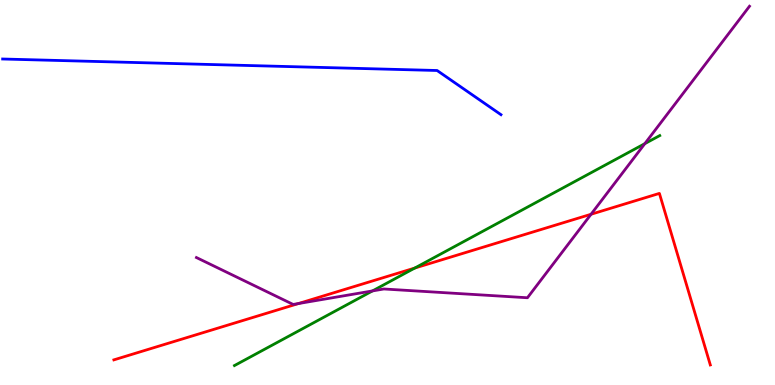[{'lines': ['blue', 'red'], 'intersections': []}, {'lines': ['green', 'red'], 'intersections': [{'x': 5.35, 'y': 3.04}]}, {'lines': ['purple', 'red'], 'intersections': [{'x': 3.85, 'y': 2.12}, {'x': 7.63, 'y': 4.43}]}, {'lines': ['blue', 'green'], 'intersections': []}, {'lines': ['blue', 'purple'], 'intersections': []}, {'lines': ['green', 'purple'], 'intersections': [{'x': 4.81, 'y': 2.44}, {'x': 8.32, 'y': 6.27}]}]